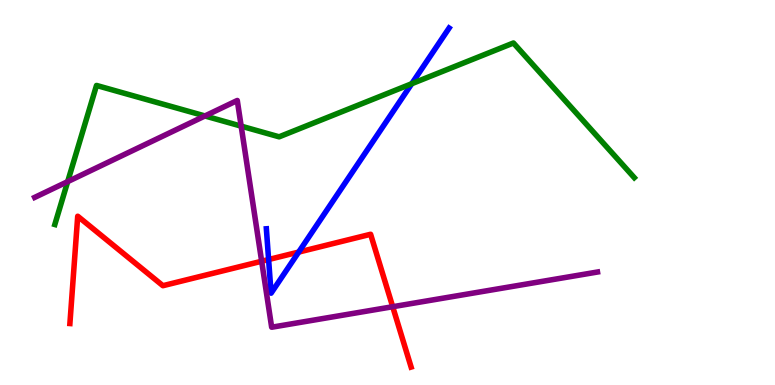[{'lines': ['blue', 'red'], 'intersections': [{'x': 3.47, 'y': 3.26}, {'x': 3.85, 'y': 3.45}]}, {'lines': ['green', 'red'], 'intersections': []}, {'lines': ['purple', 'red'], 'intersections': [{'x': 3.38, 'y': 3.21}, {'x': 5.07, 'y': 2.03}]}, {'lines': ['blue', 'green'], 'intersections': [{'x': 5.31, 'y': 7.83}]}, {'lines': ['blue', 'purple'], 'intersections': []}, {'lines': ['green', 'purple'], 'intersections': [{'x': 0.873, 'y': 5.28}, {'x': 2.64, 'y': 6.99}, {'x': 3.11, 'y': 6.72}]}]